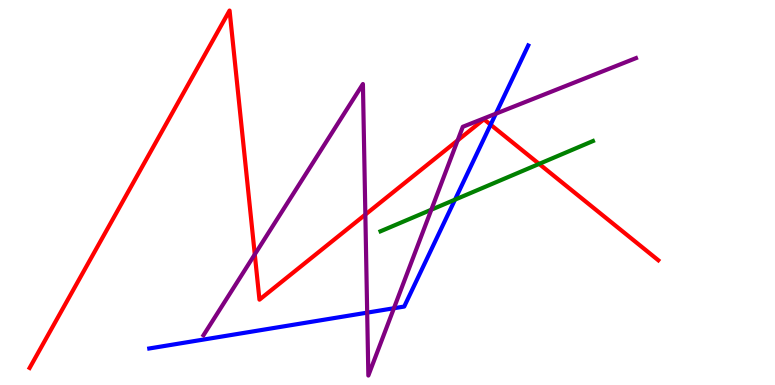[{'lines': ['blue', 'red'], 'intersections': [{'x': 6.33, 'y': 6.76}]}, {'lines': ['green', 'red'], 'intersections': [{'x': 6.96, 'y': 5.74}]}, {'lines': ['purple', 'red'], 'intersections': [{'x': 3.29, 'y': 3.39}, {'x': 4.71, 'y': 4.43}, {'x': 5.9, 'y': 6.35}]}, {'lines': ['blue', 'green'], 'intersections': [{'x': 5.87, 'y': 4.81}]}, {'lines': ['blue', 'purple'], 'intersections': [{'x': 4.74, 'y': 1.88}, {'x': 5.08, 'y': 1.99}, {'x': 6.4, 'y': 7.05}]}, {'lines': ['green', 'purple'], 'intersections': [{'x': 5.57, 'y': 4.55}]}]